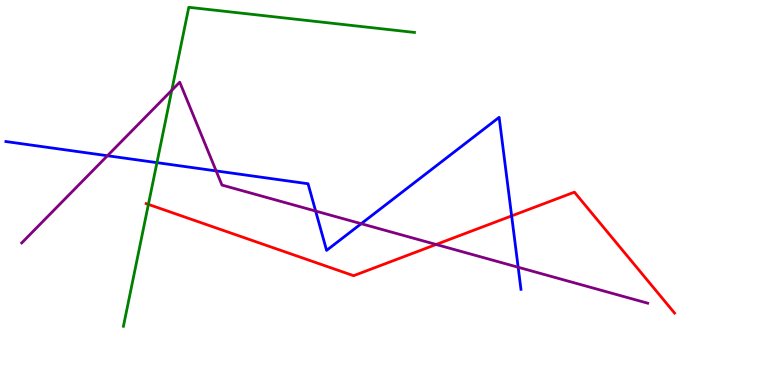[{'lines': ['blue', 'red'], 'intersections': [{'x': 6.6, 'y': 4.39}]}, {'lines': ['green', 'red'], 'intersections': [{'x': 1.91, 'y': 4.69}]}, {'lines': ['purple', 'red'], 'intersections': [{'x': 5.63, 'y': 3.65}]}, {'lines': ['blue', 'green'], 'intersections': [{'x': 2.03, 'y': 5.78}]}, {'lines': ['blue', 'purple'], 'intersections': [{'x': 1.39, 'y': 5.96}, {'x': 2.79, 'y': 5.56}, {'x': 4.07, 'y': 4.52}, {'x': 4.66, 'y': 4.19}, {'x': 6.69, 'y': 3.06}]}, {'lines': ['green', 'purple'], 'intersections': [{'x': 2.22, 'y': 7.65}]}]